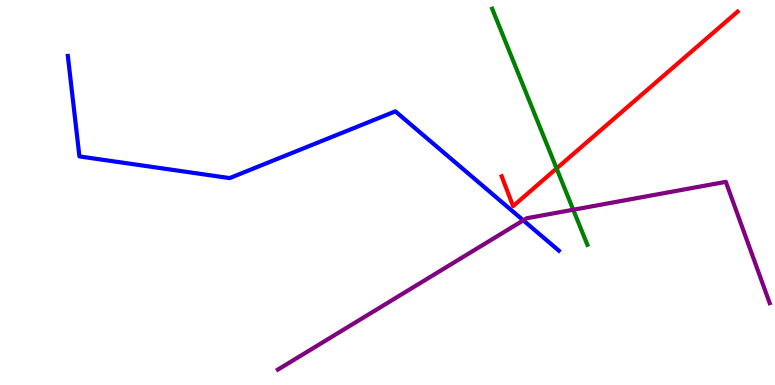[{'lines': ['blue', 'red'], 'intersections': []}, {'lines': ['green', 'red'], 'intersections': [{'x': 7.18, 'y': 5.62}]}, {'lines': ['purple', 'red'], 'intersections': []}, {'lines': ['blue', 'green'], 'intersections': []}, {'lines': ['blue', 'purple'], 'intersections': [{'x': 6.75, 'y': 4.28}]}, {'lines': ['green', 'purple'], 'intersections': [{'x': 7.4, 'y': 4.55}]}]